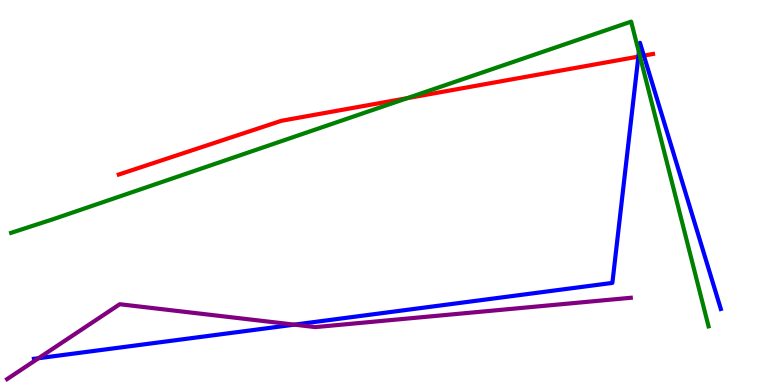[{'lines': ['blue', 'red'], 'intersections': [{'x': 8.24, 'y': 8.53}, {'x': 8.31, 'y': 8.56}]}, {'lines': ['green', 'red'], 'intersections': [{'x': 5.25, 'y': 7.45}, {'x': 8.26, 'y': 8.54}]}, {'lines': ['purple', 'red'], 'intersections': []}, {'lines': ['blue', 'green'], 'intersections': [{'x': 8.24, 'y': 8.65}]}, {'lines': ['blue', 'purple'], 'intersections': [{'x': 0.497, 'y': 0.696}, {'x': 3.8, 'y': 1.57}]}, {'lines': ['green', 'purple'], 'intersections': []}]